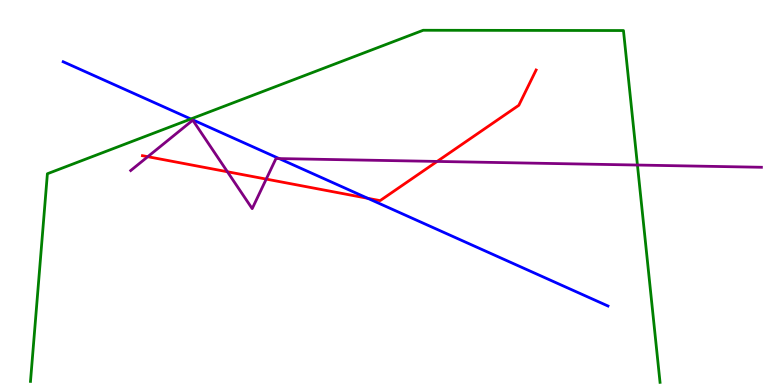[{'lines': ['blue', 'red'], 'intersections': [{'x': 4.75, 'y': 4.85}]}, {'lines': ['green', 'red'], 'intersections': []}, {'lines': ['purple', 'red'], 'intersections': [{'x': 1.91, 'y': 5.93}, {'x': 2.93, 'y': 5.54}, {'x': 3.44, 'y': 5.35}, {'x': 5.64, 'y': 5.81}]}, {'lines': ['blue', 'green'], 'intersections': [{'x': 2.46, 'y': 6.91}]}, {'lines': ['blue', 'purple'], 'intersections': [{'x': 3.6, 'y': 5.88}]}, {'lines': ['green', 'purple'], 'intersections': [{'x': 8.23, 'y': 5.71}]}]